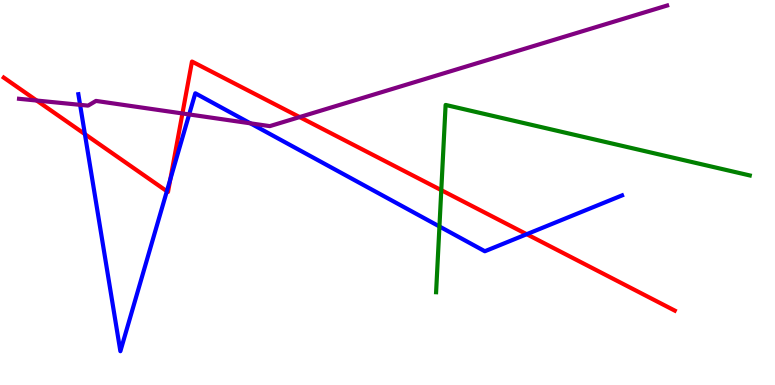[{'lines': ['blue', 'red'], 'intersections': [{'x': 1.1, 'y': 6.52}, {'x': 2.15, 'y': 5.03}, {'x': 2.2, 'y': 5.34}, {'x': 6.8, 'y': 3.92}]}, {'lines': ['green', 'red'], 'intersections': [{'x': 5.69, 'y': 5.06}]}, {'lines': ['purple', 'red'], 'intersections': [{'x': 0.473, 'y': 7.39}, {'x': 2.35, 'y': 7.05}, {'x': 3.87, 'y': 6.96}]}, {'lines': ['blue', 'green'], 'intersections': [{'x': 5.67, 'y': 4.12}]}, {'lines': ['blue', 'purple'], 'intersections': [{'x': 1.03, 'y': 7.28}, {'x': 2.44, 'y': 7.03}, {'x': 3.23, 'y': 6.8}]}, {'lines': ['green', 'purple'], 'intersections': []}]